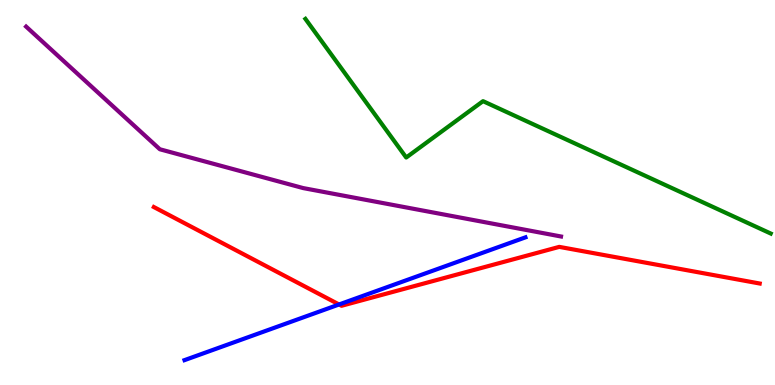[{'lines': ['blue', 'red'], 'intersections': [{'x': 4.38, 'y': 2.09}]}, {'lines': ['green', 'red'], 'intersections': []}, {'lines': ['purple', 'red'], 'intersections': []}, {'lines': ['blue', 'green'], 'intersections': []}, {'lines': ['blue', 'purple'], 'intersections': []}, {'lines': ['green', 'purple'], 'intersections': []}]